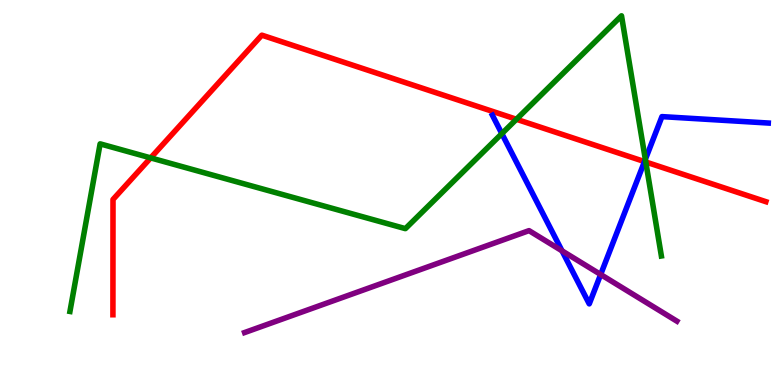[{'lines': ['blue', 'red'], 'intersections': [{'x': 8.32, 'y': 5.8}]}, {'lines': ['green', 'red'], 'intersections': [{'x': 1.94, 'y': 5.9}, {'x': 6.66, 'y': 6.9}, {'x': 8.33, 'y': 5.79}]}, {'lines': ['purple', 'red'], 'intersections': []}, {'lines': ['blue', 'green'], 'intersections': [{'x': 6.48, 'y': 6.53}, {'x': 8.33, 'y': 5.86}]}, {'lines': ['blue', 'purple'], 'intersections': [{'x': 7.25, 'y': 3.48}, {'x': 7.75, 'y': 2.87}]}, {'lines': ['green', 'purple'], 'intersections': []}]